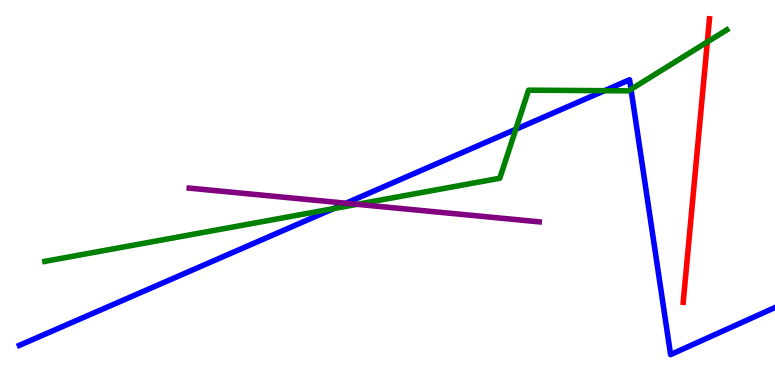[{'lines': ['blue', 'red'], 'intersections': []}, {'lines': ['green', 'red'], 'intersections': [{'x': 9.13, 'y': 8.91}]}, {'lines': ['purple', 'red'], 'intersections': []}, {'lines': ['blue', 'green'], 'intersections': [{'x': 4.3, 'y': 4.58}, {'x': 6.66, 'y': 6.64}, {'x': 7.8, 'y': 7.64}, {'x': 8.14, 'y': 7.68}]}, {'lines': ['blue', 'purple'], 'intersections': [{'x': 4.46, 'y': 4.72}]}, {'lines': ['green', 'purple'], 'intersections': [{'x': 4.61, 'y': 4.69}]}]